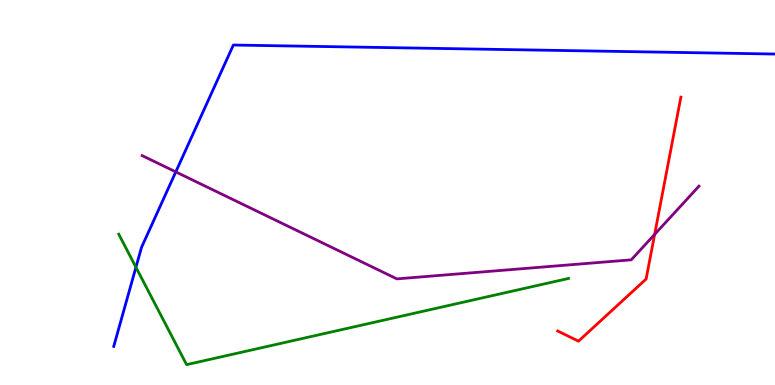[{'lines': ['blue', 'red'], 'intersections': []}, {'lines': ['green', 'red'], 'intersections': []}, {'lines': ['purple', 'red'], 'intersections': [{'x': 8.45, 'y': 3.91}]}, {'lines': ['blue', 'green'], 'intersections': [{'x': 1.75, 'y': 3.06}]}, {'lines': ['blue', 'purple'], 'intersections': [{'x': 2.27, 'y': 5.54}]}, {'lines': ['green', 'purple'], 'intersections': []}]